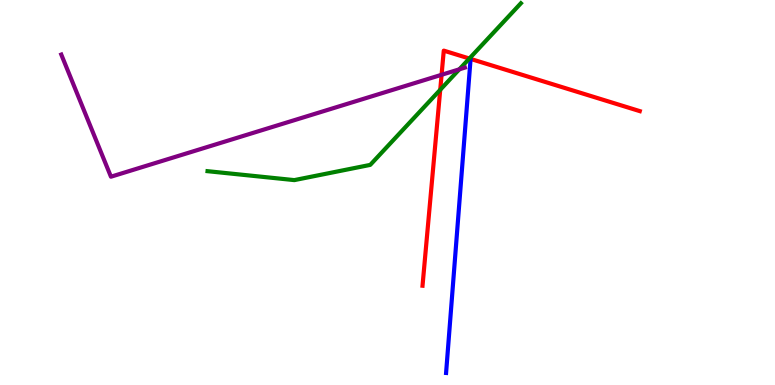[{'lines': ['blue', 'red'], 'intersections': []}, {'lines': ['green', 'red'], 'intersections': [{'x': 5.68, 'y': 7.67}, {'x': 6.06, 'y': 8.48}]}, {'lines': ['purple', 'red'], 'intersections': [{'x': 5.7, 'y': 8.06}]}, {'lines': ['blue', 'green'], 'intersections': []}, {'lines': ['blue', 'purple'], 'intersections': []}, {'lines': ['green', 'purple'], 'intersections': [{'x': 5.93, 'y': 8.2}]}]